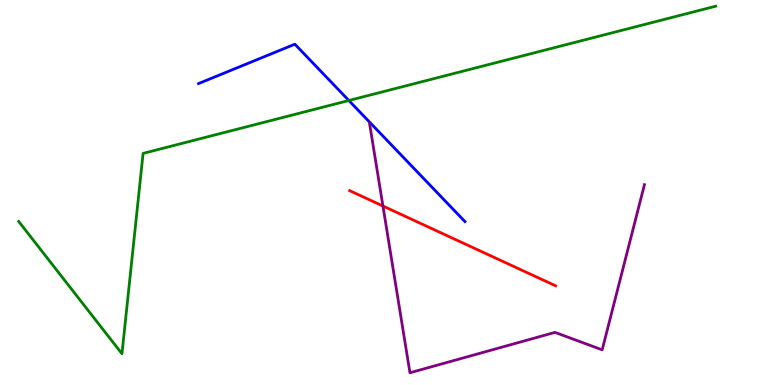[{'lines': ['blue', 'red'], 'intersections': []}, {'lines': ['green', 'red'], 'intersections': []}, {'lines': ['purple', 'red'], 'intersections': [{'x': 4.94, 'y': 4.65}]}, {'lines': ['blue', 'green'], 'intersections': [{'x': 4.5, 'y': 7.39}]}, {'lines': ['blue', 'purple'], 'intersections': []}, {'lines': ['green', 'purple'], 'intersections': []}]